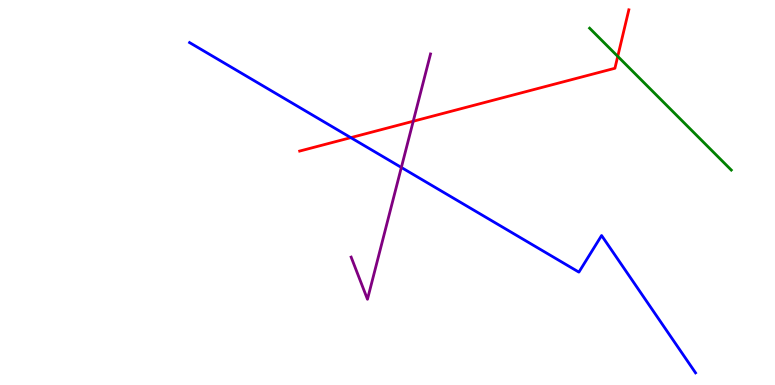[{'lines': ['blue', 'red'], 'intersections': [{'x': 4.53, 'y': 6.42}]}, {'lines': ['green', 'red'], 'intersections': [{'x': 7.97, 'y': 8.54}]}, {'lines': ['purple', 'red'], 'intersections': [{'x': 5.33, 'y': 6.85}]}, {'lines': ['blue', 'green'], 'intersections': []}, {'lines': ['blue', 'purple'], 'intersections': [{'x': 5.18, 'y': 5.65}]}, {'lines': ['green', 'purple'], 'intersections': []}]